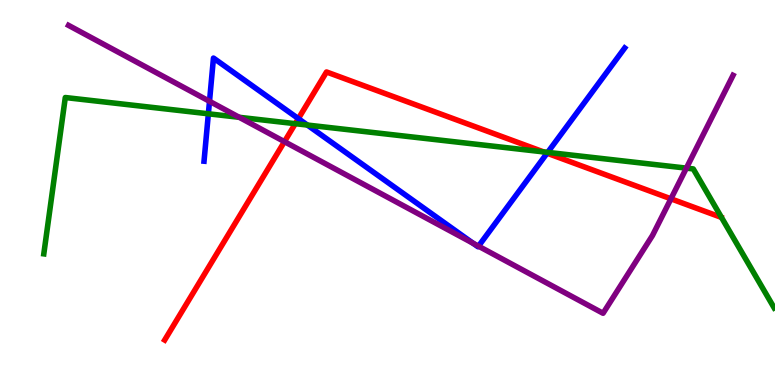[{'lines': ['blue', 'red'], 'intersections': [{'x': 3.85, 'y': 6.92}, {'x': 7.06, 'y': 6.02}]}, {'lines': ['green', 'red'], 'intersections': [{'x': 3.81, 'y': 6.79}, {'x': 7.01, 'y': 6.05}]}, {'lines': ['purple', 'red'], 'intersections': [{'x': 3.67, 'y': 6.32}, {'x': 8.66, 'y': 4.84}]}, {'lines': ['blue', 'green'], 'intersections': [{'x': 2.69, 'y': 7.04}, {'x': 3.97, 'y': 6.75}, {'x': 7.07, 'y': 6.04}]}, {'lines': ['blue', 'purple'], 'intersections': [{'x': 2.7, 'y': 7.37}, {'x': 6.1, 'y': 3.68}, {'x': 6.17, 'y': 3.61}]}, {'lines': ['green', 'purple'], 'intersections': [{'x': 3.09, 'y': 6.95}, {'x': 8.86, 'y': 5.63}]}]